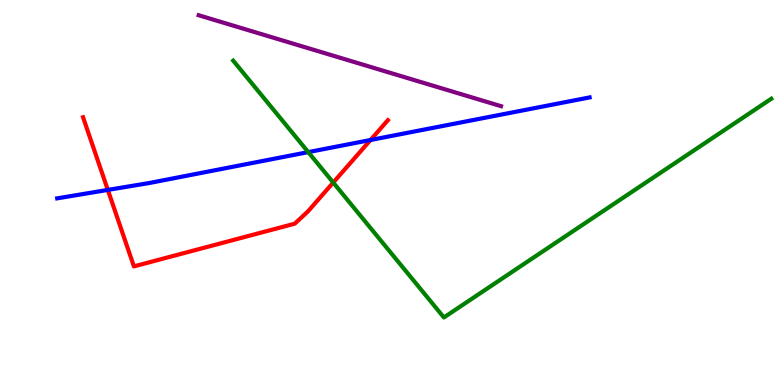[{'lines': ['blue', 'red'], 'intersections': [{'x': 1.39, 'y': 5.07}, {'x': 4.78, 'y': 6.36}]}, {'lines': ['green', 'red'], 'intersections': [{'x': 4.3, 'y': 5.26}]}, {'lines': ['purple', 'red'], 'intersections': []}, {'lines': ['blue', 'green'], 'intersections': [{'x': 3.98, 'y': 6.05}]}, {'lines': ['blue', 'purple'], 'intersections': []}, {'lines': ['green', 'purple'], 'intersections': []}]